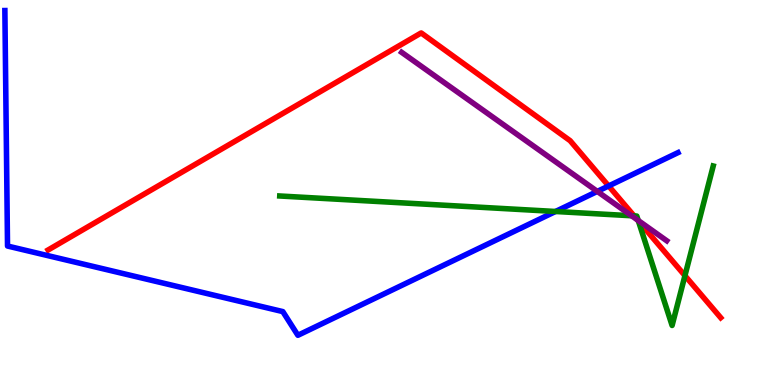[{'lines': ['blue', 'red'], 'intersections': [{'x': 7.85, 'y': 5.17}]}, {'lines': ['green', 'red'], 'intersections': [{'x': 8.18, 'y': 4.39}, {'x': 8.24, 'y': 4.26}, {'x': 8.84, 'y': 2.84}]}, {'lines': ['purple', 'red'], 'intersections': [{'x': 8.23, 'y': 4.28}]}, {'lines': ['blue', 'green'], 'intersections': [{'x': 7.17, 'y': 4.51}]}, {'lines': ['blue', 'purple'], 'intersections': [{'x': 7.71, 'y': 5.03}]}, {'lines': ['green', 'purple'], 'intersections': [{'x': 8.15, 'y': 4.4}, {'x': 8.24, 'y': 4.27}]}]